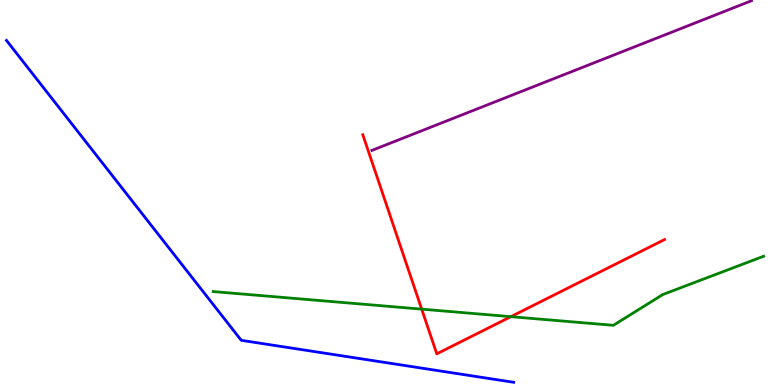[{'lines': ['blue', 'red'], 'intersections': []}, {'lines': ['green', 'red'], 'intersections': [{'x': 5.44, 'y': 1.97}, {'x': 6.59, 'y': 1.77}]}, {'lines': ['purple', 'red'], 'intersections': []}, {'lines': ['blue', 'green'], 'intersections': []}, {'lines': ['blue', 'purple'], 'intersections': []}, {'lines': ['green', 'purple'], 'intersections': []}]